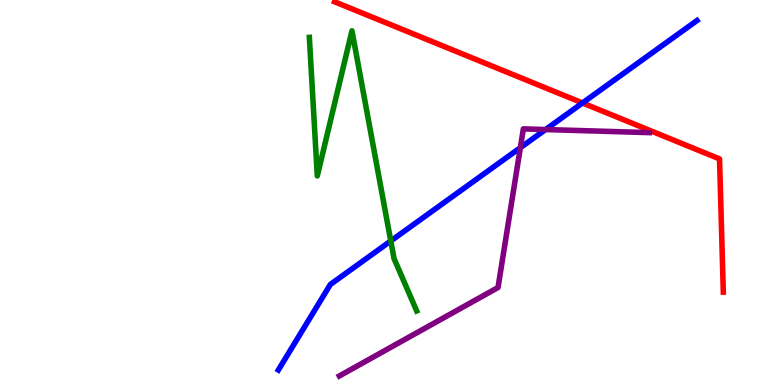[{'lines': ['blue', 'red'], 'intersections': [{'x': 7.52, 'y': 7.33}]}, {'lines': ['green', 'red'], 'intersections': []}, {'lines': ['purple', 'red'], 'intersections': []}, {'lines': ['blue', 'green'], 'intersections': [{'x': 5.04, 'y': 3.74}]}, {'lines': ['blue', 'purple'], 'intersections': [{'x': 6.71, 'y': 6.16}, {'x': 7.04, 'y': 6.64}]}, {'lines': ['green', 'purple'], 'intersections': []}]